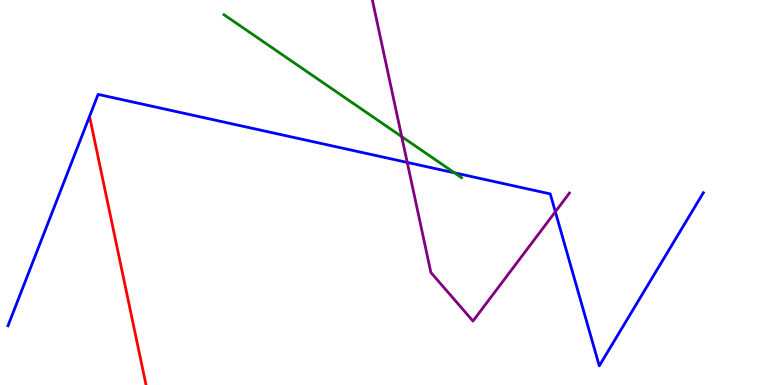[{'lines': ['blue', 'red'], 'intersections': []}, {'lines': ['green', 'red'], 'intersections': []}, {'lines': ['purple', 'red'], 'intersections': []}, {'lines': ['blue', 'green'], 'intersections': [{'x': 5.86, 'y': 5.51}]}, {'lines': ['blue', 'purple'], 'intersections': [{'x': 5.25, 'y': 5.78}, {'x': 7.17, 'y': 4.5}]}, {'lines': ['green', 'purple'], 'intersections': [{'x': 5.18, 'y': 6.45}]}]